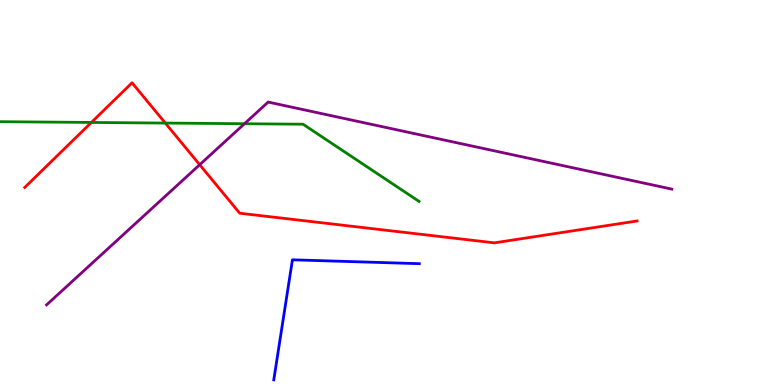[{'lines': ['blue', 'red'], 'intersections': []}, {'lines': ['green', 'red'], 'intersections': [{'x': 1.18, 'y': 6.82}, {'x': 2.13, 'y': 6.8}]}, {'lines': ['purple', 'red'], 'intersections': [{'x': 2.58, 'y': 5.72}]}, {'lines': ['blue', 'green'], 'intersections': []}, {'lines': ['blue', 'purple'], 'intersections': []}, {'lines': ['green', 'purple'], 'intersections': [{'x': 3.15, 'y': 6.79}]}]